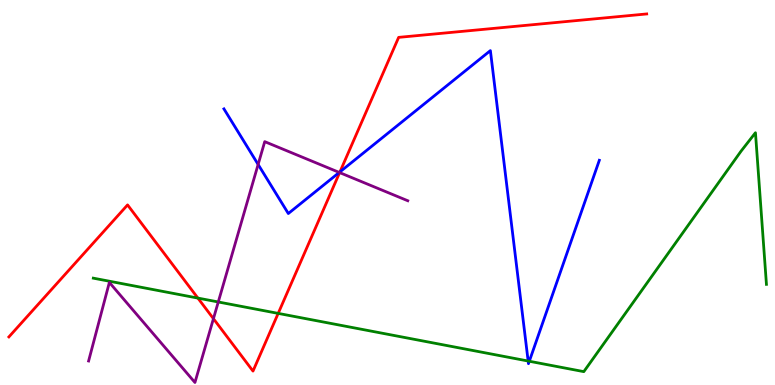[{'lines': ['blue', 'red'], 'intersections': [{'x': 4.39, 'y': 5.53}]}, {'lines': ['green', 'red'], 'intersections': [{'x': 2.55, 'y': 2.26}, {'x': 3.59, 'y': 1.86}]}, {'lines': ['purple', 'red'], 'intersections': [{'x': 2.75, 'y': 1.72}, {'x': 4.38, 'y': 5.52}]}, {'lines': ['blue', 'green'], 'intersections': [{'x': 6.81, 'y': 0.623}, {'x': 6.83, 'y': 0.617}]}, {'lines': ['blue', 'purple'], 'intersections': [{'x': 3.33, 'y': 5.73}, {'x': 4.38, 'y': 5.52}]}, {'lines': ['green', 'purple'], 'intersections': [{'x': 2.82, 'y': 2.16}]}]